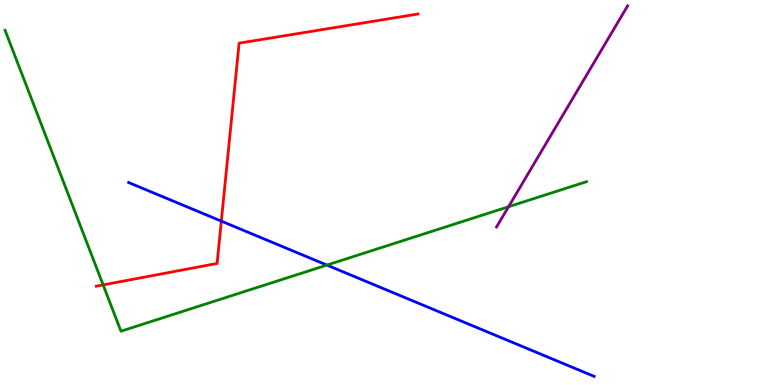[{'lines': ['blue', 'red'], 'intersections': [{'x': 2.86, 'y': 4.26}]}, {'lines': ['green', 'red'], 'intersections': [{'x': 1.33, 'y': 2.6}]}, {'lines': ['purple', 'red'], 'intersections': []}, {'lines': ['blue', 'green'], 'intersections': [{'x': 4.22, 'y': 3.11}]}, {'lines': ['blue', 'purple'], 'intersections': []}, {'lines': ['green', 'purple'], 'intersections': [{'x': 6.56, 'y': 4.63}]}]